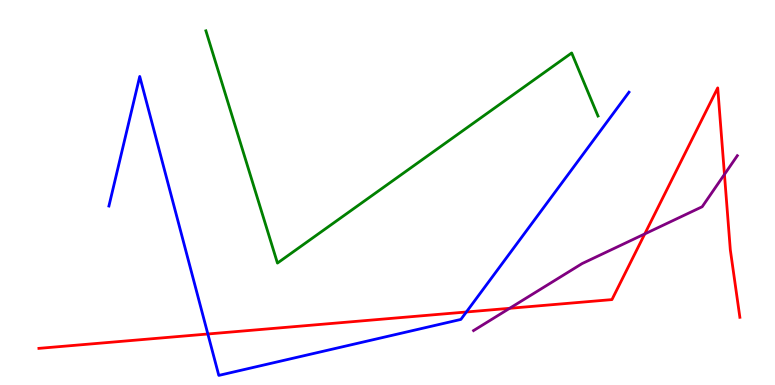[{'lines': ['blue', 'red'], 'intersections': [{'x': 2.68, 'y': 1.32}, {'x': 6.02, 'y': 1.9}]}, {'lines': ['green', 'red'], 'intersections': []}, {'lines': ['purple', 'red'], 'intersections': [{'x': 6.58, 'y': 1.99}, {'x': 8.32, 'y': 3.92}, {'x': 9.35, 'y': 5.47}]}, {'lines': ['blue', 'green'], 'intersections': []}, {'lines': ['blue', 'purple'], 'intersections': []}, {'lines': ['green', 'purple'], 'intersections': []}]